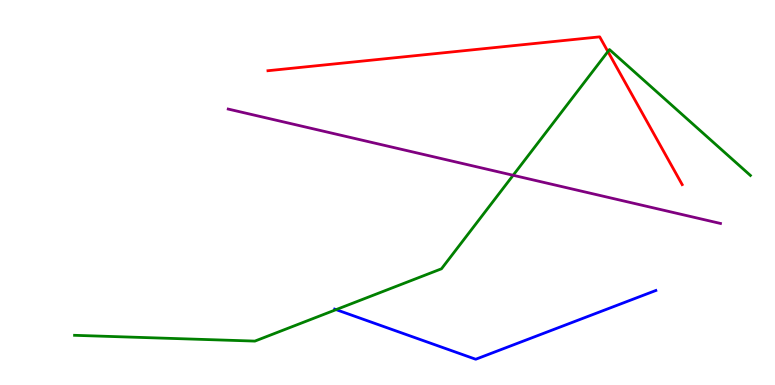[{'lines': ['blue', 'red'], 'intersections': []}, {'lines': ['green', 'red'], 'intersections': [{'x': 7.84, 'y': 8.66}]}, {'lines': ['purple', 'red'], 'intersections': []}, {'lines': ['blue', 'green'], 'intersections': [{'x': 4.34, 'y': 1.96}]}, {'lines': ['blue', 'purple'], 'intersections': []}, {'lines': ['green', 'purple'], 'intersections': [{'x': 6.62, 'y': 5.45}]}]